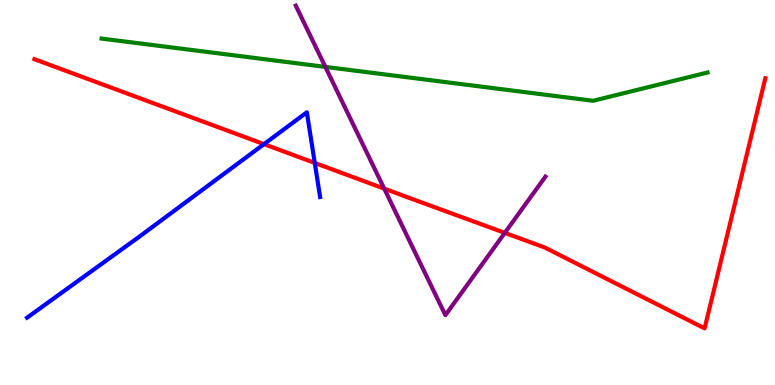[{'lines': ['blue', 'red'], 'intersections': [{'x': 3.41, 'y': 6.26}, {'x': 4.06, 'y': 5.77}]}, {'lines': ['green', 'red'], 'intersections': []}, {'lines': ['purple', 'red'], 'intersections': [{'x': 4.96, 'y': 5.1}, {'x': 6.51, 'y': 3.95}]}, {'lines': ['blue', 'green'], 'intersections': []}, {'lines': ['blue', 'purple'], 'intersections': []}, {'lines': ['green', 'purple'], 'intersections': [{'x': 4.2, 'y': 8.26}]}]